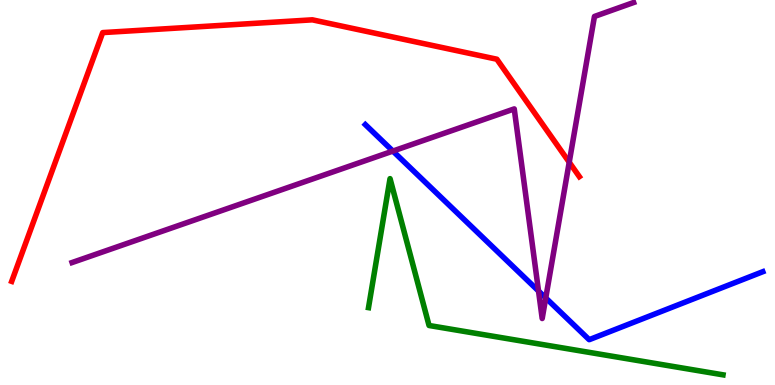[{'lines': ['blue', 'red'], 'intersections': []}, {'lines': ['green', 'red'], 'intersections': []}, {'lines': ['purple', 'red'], 'intersections': [{'x': 7.34, 'y': 5.79}]}, {'lines': ['blue', 'green'], 'intersections': []}, {'lines': ['blue', 'purple'], 'intersections': [{'x': 5.07, 'y': 6.08}, {'x': 6.95, 'y': 2.44}, {'x': 7.04, 'y': 2.26}]}, {'lines': ['green', 'purple'], 'intersections': []}]